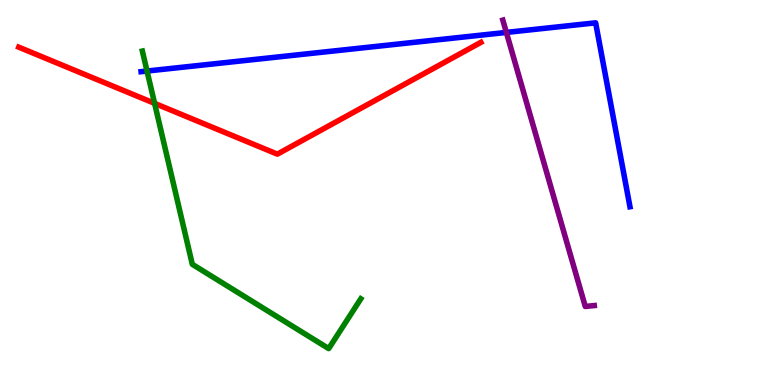[{'lines': ['blue', 'red'], 'intersections': []}, {'lines': ['green', 'red'], 'intersections': [{'x': 1.99, 'y': 7.32}]}, {'lines': ['purple', 'red'], 'intersections': []}, {'lines': ['blue', 'green'], 'intersections': [{'x': 1.9, 'y': 8.15}]}, {'lines': ['blue', 'purple'], 'intersections': [{'x': 6.53, 'y': 9.16}]}, {'lines': ['green', 'purple'], 'intersections': []}]